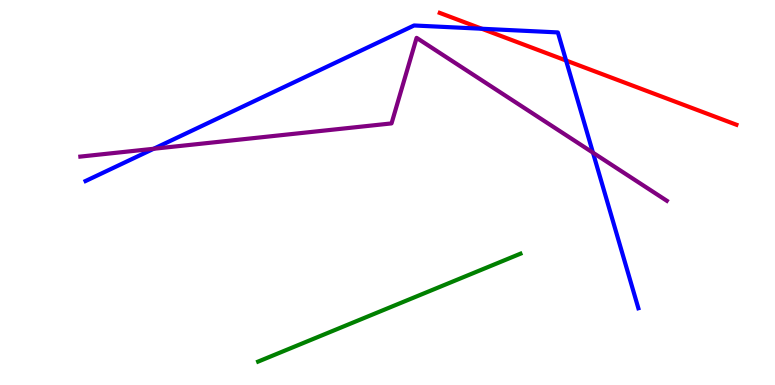[{'lines': ['blue', 'red'], 'intersections': [{'x': 6.22, 'y': 9.25}, {'x': 7.3, 'y': 8.43}]}, {'lines': ['green', 'red'], 'intersections': []}, {'lines': ['purple', 'red'], 'intersections': []}, {'lines': ['blue', 'green'], 'intersections': []}, {'lines': ['blue', 'purple'], 'intersections': [{'x': 1.98, 'y': 6.14}, {'x': 7.65, 'y': 6.03}]}, {'lines': ['green', 'purple'], 'intersections': []}]